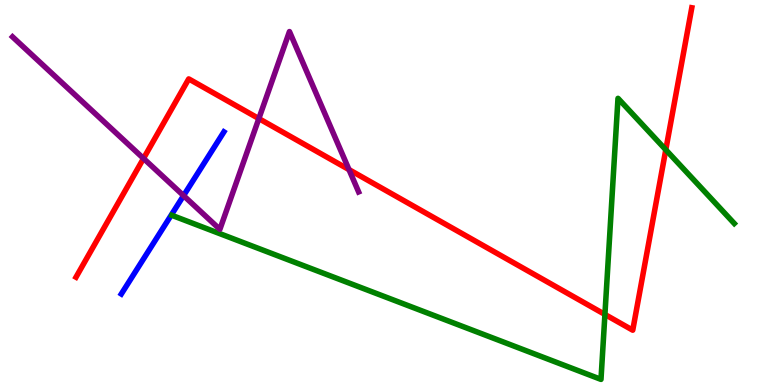[{'lines': ['blue', 'red'], 'intersections': []}, {'lines': ['green', 'red'], 'intersections': [{'x': 7.81, 'y': 1.83}, {'x': 8.59, 'y': 6.11}]}, {'lines': ['purple', 'red'], 'intersections': [{'x': 1.85, 'y': 5.88}, {'x': 3.34, 'y': 6.92}, {'x': 4.5, 'y': 5.59}]}, {'lines': ['blue', 'green'], 'intersections': []}, {'lines': ['blue', 'purple'], 'intersections': [{'x': 2.37, 'y': 4.92}]}, {'lines': ['green', 'purple'], 'intersections': []}]